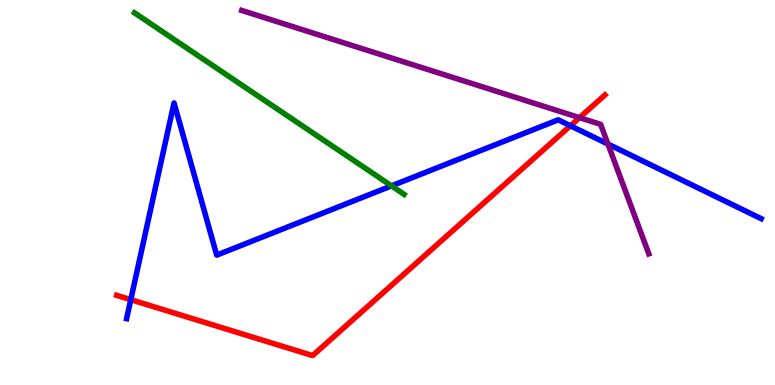[{'lines': ['blue', 'red'], 'intersections': [{'x': 1.69, 'y': 2.22}, {'x': 7.36, 'y': 6.73}]}, {'lines': ['green', 'red'], 'intersections': []}, {'lines': ['purple', 'red'], 'intersections': [{'x': 7.48, 'y': 6.94}]}, {'lines': ['blue', 'green'], 'intersections': [{'x': 5.05, 'y': 5.17}]}, {'lines': ['blue', 'purple'], 'intersections': [{'x': 7.84, 'y': 6.26}]}, {'lines': ['green', 'purple'], 'intersections': []}]